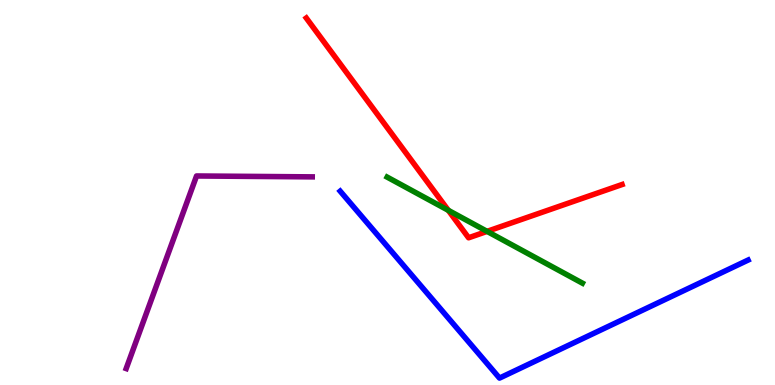[{'lines': ['blue', 'red'], 'intersections': []}, {'lines': ['green', 'red'], 'intersections': [{'x': 5.78, 'y': 4.54}, {'x': 6.28, 'y': 3.99}]}, {'lines': ['purple', 'red'], 'intersections': []}, {'lines': ['blue', 'green'], 'intersections': []}, {'lines': ['blue', 'purple'], 'intersections': []}, {'lines': ['green', 'purple'], 'intersections': []}]